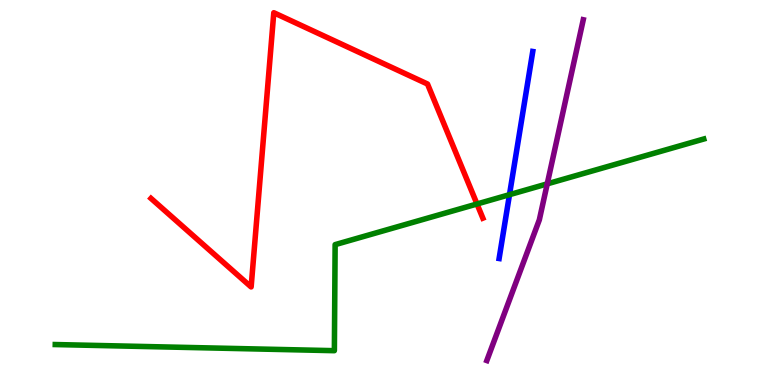[{'lines': ['blue', 'red'], 'intersections': []}, {'lines': ['green', 'red'], 'intersections': [{'x': 6.15, 'y': 4.7}]}, {'lines': ['purple', 'red'], 'intersections': []}, {'lines': ['blue', 'green'], 'intersections': [{'x': 6.57, 'y': 4.94}]}, {'lines': ['blue', 'purple'], 'intersections': []}, {'lines': ['green', 'purple'], 'intersections': [{'x': 7.06, 'y': 5.22}]}]